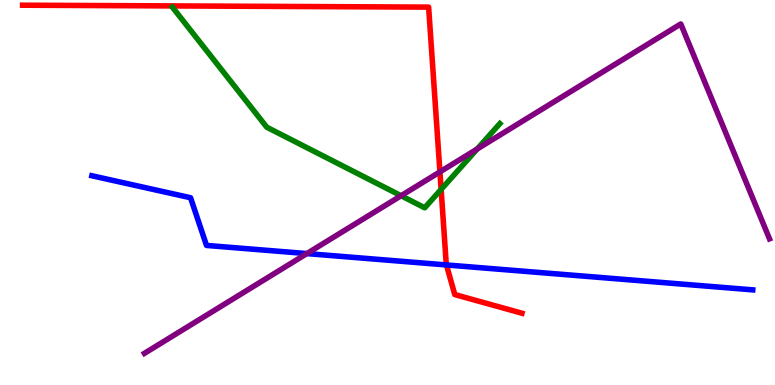[{'lines': ['blue', 'red'], 'intersections': [{'x': 5.76, 'y': 3.12}]}, {'lines': ['green', 'red'], 'intersections': [{'x': 5.69, 'y': 5.08}]}, {'lines': ['purple', 'red'], 'intersections': [{'x': 5.68, 'y': 5.54}]}, {'lines': ['blue', 'green'], 'intersections': []}, {'lines': ['blue', 'purple'], 'intersections': [{'x': 3.96, 'y': 3.41}]}, {'lines': ['green', 'purple'], 'intersections': [{'x': 5.18, 'y': 4.92}, {'x': 6.16, 'y': 6.13}]}]